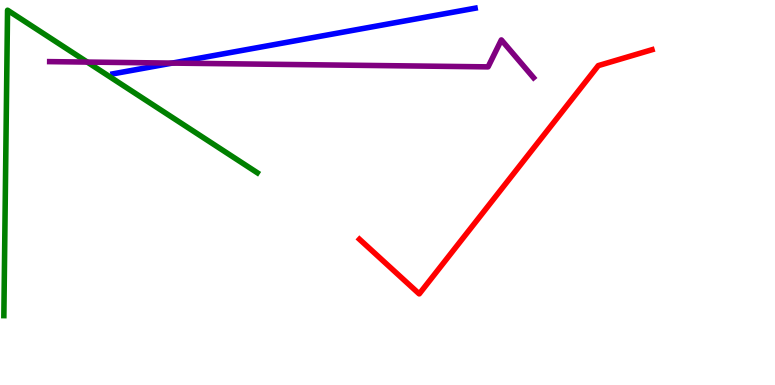[{'lines': ['blue', 'red'], 'intersections': []}, {'lines': ['green', 'red'], 'intersections': []}, {'lines': ['purple', 'red'], 'intersections': []}, {'lines': ['blue', 'green'], 'intersections': []}, {'lines': ['blue', 'purple'], 'intersections': [{'x': 2.22, 'y': 8.36}]}, {'lines': ['green', 'purple'], 'intersections': [{'x': 1.13, 'y': 8.39}]}]